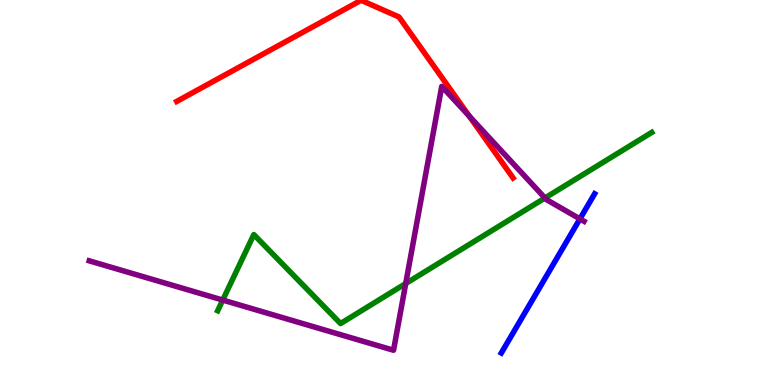[{'lines': ['blue', 'red'], 'intersections': []}, {'lines': ['green', 'red'], 'intersections': []}, {'lines': ['purple', 'red'], 'intersections': [{'x': 6.06, 'y': 6.98}]}, {'lines': ['blue', 'green'], 'intersections': []}, {'lines': ['blue', 'purple'], 'intersections': [{'x': 7.48, 'y': 4.31}]}, {'lines': ['green', 'purple'], 'intersections': [{'x': 2.87, 'y': 2.21}, {'x': 5.24, 'y': 2.64}, {'x': 7.03, 'y': 4.86}]}]